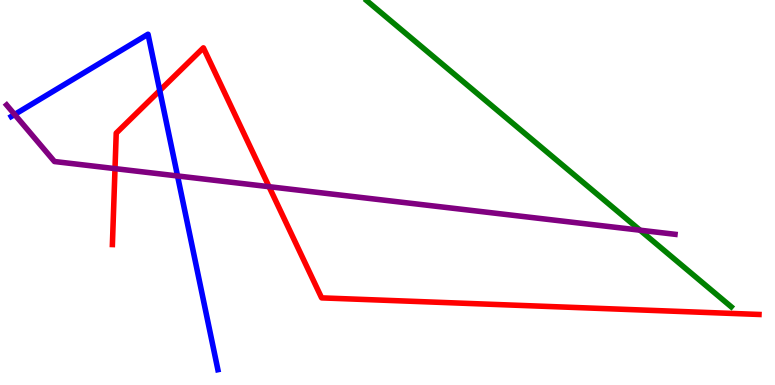[{'lines': ['blue', 'red'], 'intersections': [{'x': 2.06, 'y': 7.65}]}, {'lines': ['green', 'red'], 'intersections': []}, {'lines': ['purple', 'red'], 'intersections': [{'x': 1.48, 'y': 5.62}, {'x': 3.47, 'y': 5.15}]}, {'lines': ['blue', 'green'], 'intersections': []}, {'lines': ['blue', 'purple'], 'intersections': [{'x': 0.189, 'y': 7.03}, {'x': 2.29, 'y': 5.43}]}, {'lines': ['green', 'purple'], 'intersections': [{'x': 8.26, 'y': 4.02}]}]